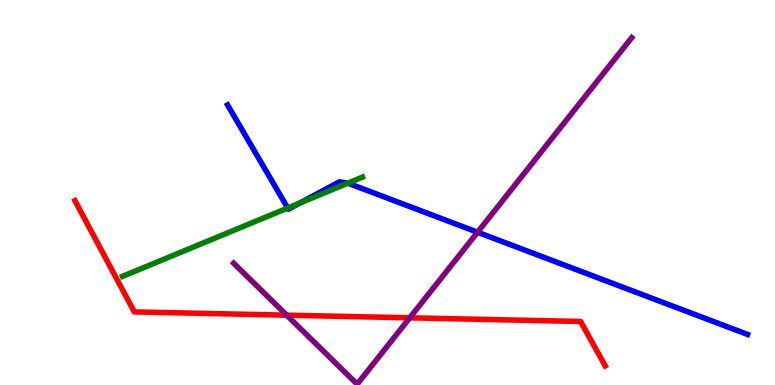[{'lines': ['blue', 'red'], 'intersections': []}, {'lines': ['green', 'red'], 'intersections': []}, {'lines': ['purple', 'red'], 'intersections': [{'x': 3.7, 'y': 1.81}, {'x': 5.29, 'y': 1.75}]}, {'lines': ['blue', 'green'], 'intersections': [{'x': 3.71, 'y': 4.6}, {'x': 3.87, 'y': 4.73}, {'x': 4.49, 'y': 5.24}]}, {'lines': ['blue', 'purple'], 'intersections': [{'x': 6.16, 'y': 3.97}]}, {'lines': ['green', 'purple'], 'intersections': []}]